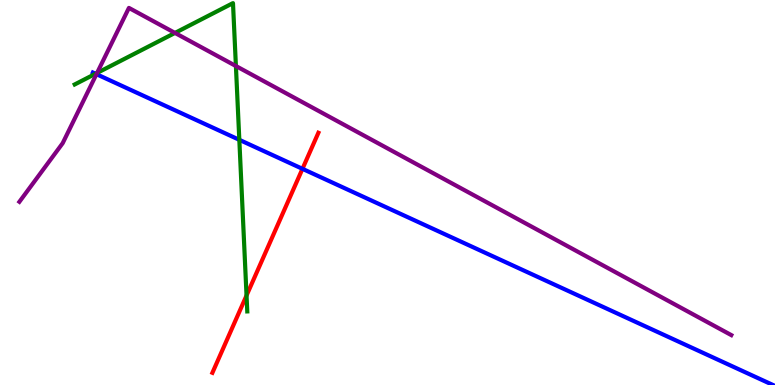[{'lines': ['blue', 'red'], 'intersections': [{'x': 3.9, 'y': 5.61}]}, {'lines': ['green', 'red'], 'intersections': [{'x': 3.18, 'y': 2.33}]}, {'lines': ['purple', 'red'], 'intersections': []}, {'lines': ['blue', 'green'], 'intersections': [{'x': 1.23, 'y': 8.08}, {'x': 3.09, 'y': 6.37}]}, {'lines': ['blue', 'purple'], 'intersections': [{'x': 1.24, 'y': 8.07}]}, {'lines': ['green', 'purple'], 'intersections': [{'x': 1.25, 'y': 8.1}, {'x': 2.26, 'y': 9.14}, {'x': 3.04, 'y': 8.29}]}]